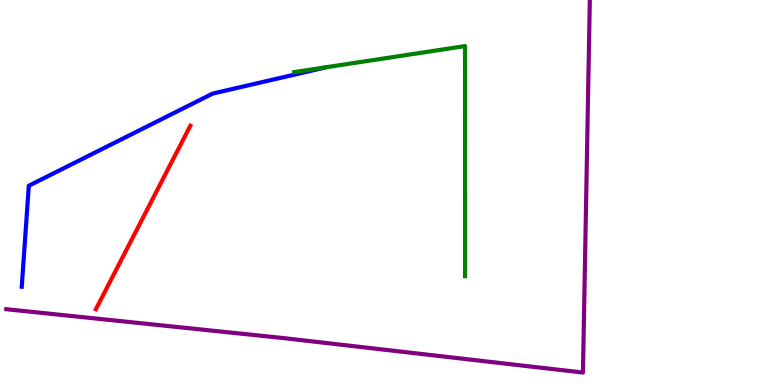[{'lines': ['blue', 'red'], 'intersections': []}, {'lines': ['green', 'red'], 'intersections': []}, {'lines': ['purple', 'red'], 'intersections': []}, {'lines': ['blue', 'green'], 'intersections': []}, {'lines': ['blue', 'purple'], 'intersections': []}, {'lines': ['green', 'purple'], 'intersections': []}]